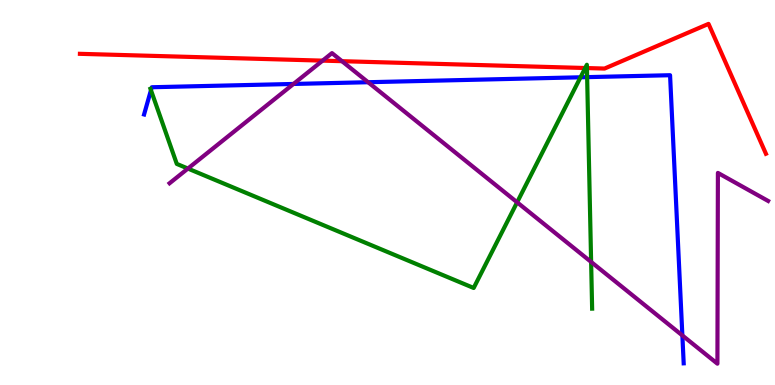[{'lines': ['blue', 'red'], 'intersections': []}, {'lines': ['green', 'red'], 'intersections': [{'x': 7.55, 'y': 8.23}, {'x': 7.57, 'y': 8.23}]}, {'lines': ['purple', 'red'], 'intersections': [{'x': 4.16, 'y': 8.43}, {'x': 4.41, 'y': 8.41}]}, {'lines': ['blue', 'green'], 'intersections': [{'x': 1.95, 'y': 7.66}, {'x': 7.49, 'y': 7.99}, {'x': 7.58, 'y': 8.0}]}, {'lines': ['blue', 'purple'], 'intersections': [{'x': 3.79, 'y': 7.82}, {'x': 4.75, 'y': 7.86}, {'x': 8.8, 'y': 1.29}]}, {'lines': ['green', 'purple'], 'intersections': [{'x': 2.42, 'y': 5.62}, {'x': 6.67, 'y': 4.75}, {'x': 7.63, 'y': 3.2}]}]